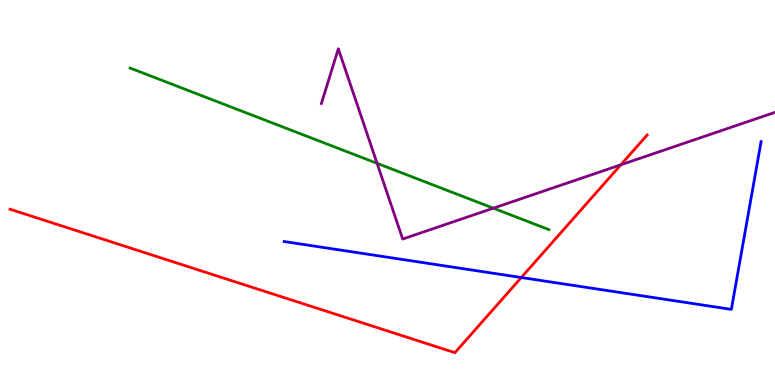[{'lines': ['blue', 'red'], 'intersections': [{'x': 6.73, 'y': 2.79}]}, {'lines': ['green', 'red'], 'intersections': []}, {'lines': ['purple', 'red'], 'intersections': [{'x': 8.01, 'y': 5.72}]}, {'lines': ['blue', 'green'], 'intersections': []}, {'lines': ['blue', 'purple'], 'intersections': []}, {'lines': ['green', 'purple'], 'intersections': [{'x': 4.87, 'y': 5.76}, {'x': 6.37, 'y': 4.59}]}]